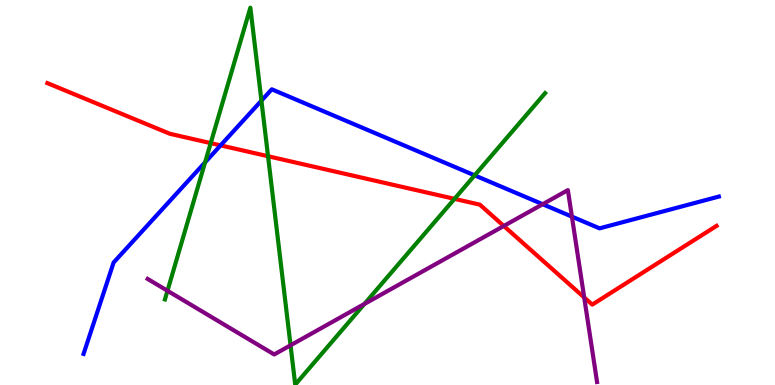[{'lines': ['blue', 'red'], 'intersections': [{'x': 2.85, 'y': 6.22}]}, {'lines': ['green', 'red'], 'intersections': [{'x': 2.72, 'y': 6.28}, {'x': 3.46, 'y': 5.94}, {'x': 5.86, 'y': 4.83}]}, {'lines': ['purple', 'red'], 'intersections': [{'x': 6.5, 'y': 4.13}, {'x': 7.54, 'y': 2.27}]}, {'lines': ['blue', 'green'], 'intersections': [{'x': 2.65, 'y': 5.78}, {'x': 3.37, 'y': 7.39}, {'x': 6.12, 'y': 5.45}]}, {'lines': ['blue', 'purple'], 'intersections': [{'x': 7.0, 'y': 4.7}, {'x': 7.38, 'y': 4.37}]}, {'lines': ['green', 'purple'], 'intersections': [{'x': 2.16, 'y': 2.45}, {'x': 3.75, 'y': 1.03}, {'x': 4.7, 'y': 2.1}]}]